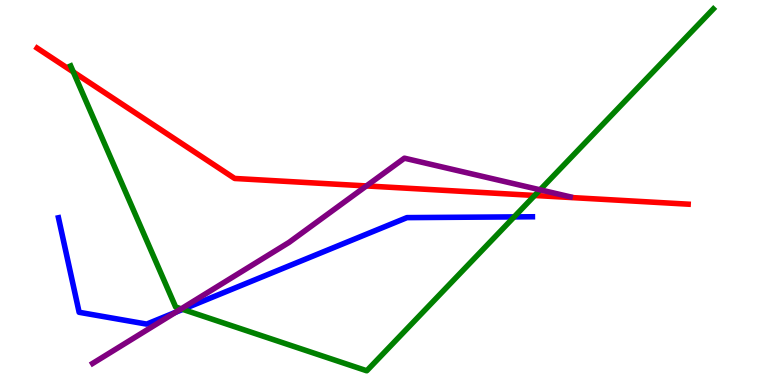[{'lines': ['blue', 'red'], 'intersections': []}, {'lines': ['green', 'red'], 'intersections': [{'x': 0.946, 'y': 8.13}, {'x': 6.9, 'y': 4.92}]}, {'lines': ['purple', 'red'], 'intersections': [{'x': 4.73, 'y': 5.17}]}, {'lines': ['blue', 'green'], 'intersections': [{'x': 2.36, 'y': 1.96}, {'x': 6.63, 'y': 4.37}]}, {'lines': ['blue', 'purple'], 'intersections': [{'x': 2.27, 'y': 1.89}]}, {'lines': ['green', 'purple'], 'intersections': [{'x': 2.34, 'y': 1.98}, {'x': 6.97, 'y': 5.07}]}]